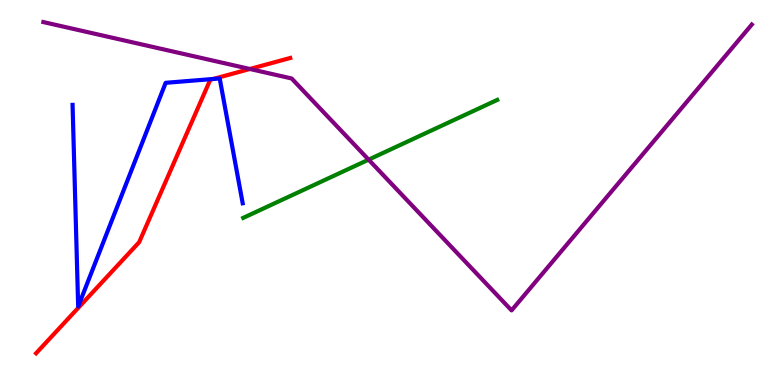[{'lines': ['blue', 'red'], 'intersections': [{'x': 2.75, 'y': 7.95}]}, {'lines': ['green', 'red'], 'intersections': []}, {'lines': ['purple', 'red'], 'intersections': [{'x': 3.22, 'y': 8.21}]}, {'lines': ['blue', 'green'], 'intersections': []}, {'lines': ['blue', 'purple'], 'intersections': []}, {'lines': ['green', 'purple'], 'intersections': [{'x': 4.76, 'y': 5.85}]}]